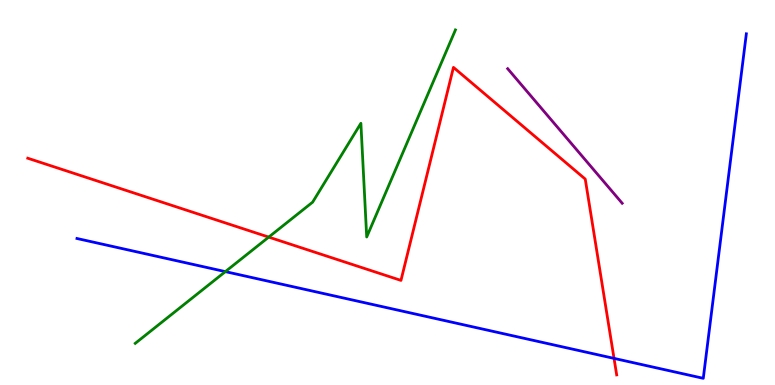[{'lines': ['blue', 'red'], 'intersections': [{'x': 7.92, 'y': 0.691}]}, {'lines': ['green', 'red'], 'intersections': [{'x': 3.47, 'y': 3.84}]}, {'lines': ['purple', 'red'], 'intersections': []}, {'lines': ['blue', 'green'], 'intersections': [{'x': 2.91, 'y': 2.94}]}, {'lines': ['blue', 'purple'], 'intersections': []}, {'lines': ['green', 'purple'], 'intersections': []}]